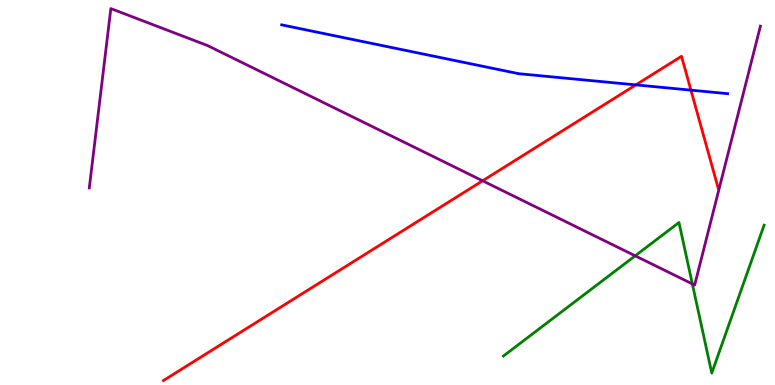[{'lines': ['blue', 'red'], 'intersections': [{'x': 8.2, 'y': 7.8}, {'x': 8.92, 'y': 7.66}]}, {'lines': ['green', 'red'], 'intersections': []}, {'lines': ['purple', 'red'], 'intersections': [{'x': 6.23, 'y': 5.3}]}, {'lines': ['blue', 'green'], 'intersections': []}, {'lines': ['blue', 'purple'], 'intersections': []}, {'lines': ['green', 'purple'], 'intersections': [{'x': 8.2, 'y': 3.36}, {'x': 8.93, 'y': 2.63}]}]